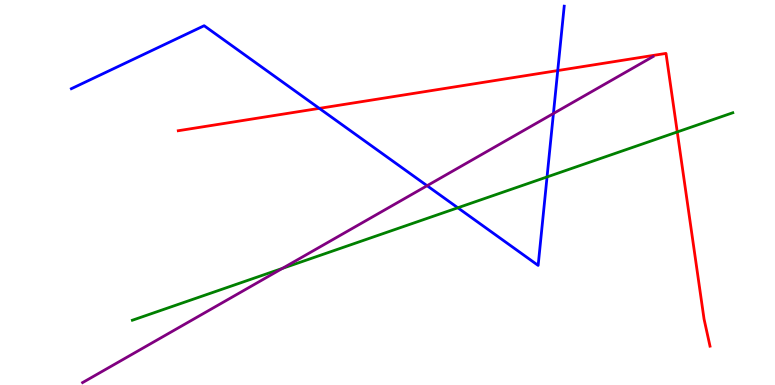[{'lines': ['blue', 'red'], 'intersections': [{'x': 4.12, 'y': 7.19}, {'x': 7.2, 'y': 8.17}]}, {'lines': ['green', 'red'], 'intersections': [{'x': 8.74, 'y': 6.57}]}, {'lines': ['purple', 'red'], 'intersections': []}, {'lines': ['blue', 'green'], 'intersections': [{'x': 5.91, 'y': 4.6}, {'x': 7.06, 'y': 5.4}]}, {'lines': ['blue', 'purple'], 'intersections': [{'x': 5.51, 'y': 5.18}, {'x': 7.14, 'y': 7.05}]}, {'lines': ['green', 'purple'], 'intersections': [{'x': 3.64, 'y': 3.03}]}]